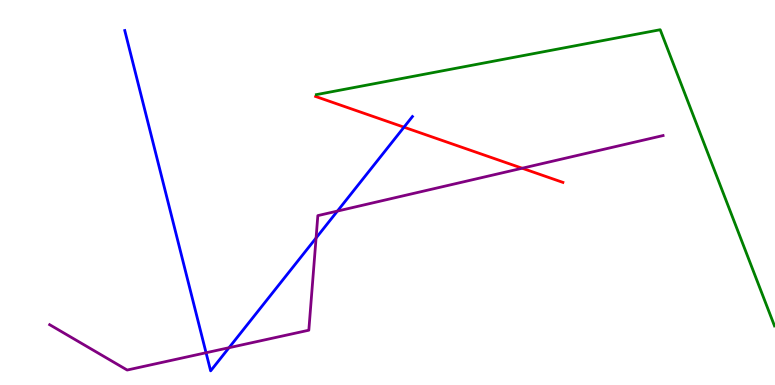[{'lines': ['blue', 'red'], 'intersections': [{'x': 5.21, 'y': 6.7}]}, {'lines': ['green', 'red'], 'intersections': []}, {'lines': ['purple', 'red'], 'intersections': [{'x': 6.74, 'y': 5.63}]}, {'lines': ['blue', 'green'], 'intersections': []}, {'lines': ['blue', 'purple'], 'intersections': [{'x': 2.66, 'y': 0.838}, {'x': 2.96, 'y': 0.969}, {'x': 4.08, 'y': 3.82}, {'x': 4.35, 'y': 4.52}]}, {'lines': ['green', 'purple'], 'intersections': []}]